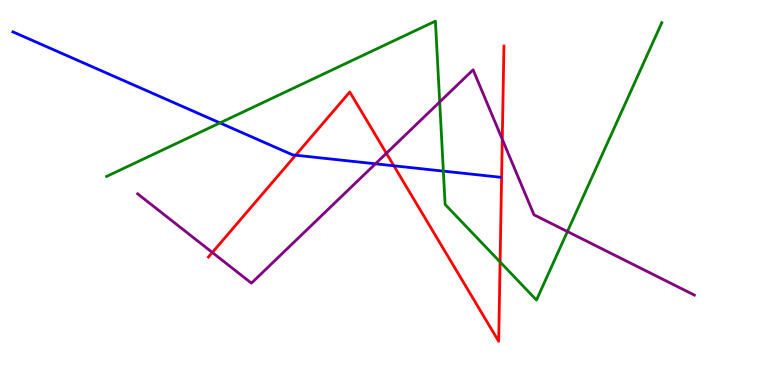[{'lines': ['blue', 'red'], 'intersections': [{'x': 3.81, 'y': 5.97}, {'x': 5.08, 'y': 5.69}]}, {'lines': ['green', 'red'], 'intersections': [{'x': 6.45, 'y': 3.2}]}, {'lines': ['purple', 'red'], 'intersections': [{'x': 2.74, 'y': 3.44}, {'x': 4.99, 'y': 6.02}, {'x': 6.48, 'y': 6.38}]}, {'lines': ['blue', 'green'], 'intersections': [{'x': 2.84, 'y': 6.81}, {'x': 5.72, 'y': 5.56}]}, {'lines': ['blue', 'purple'], 'intersections': [{'x': 4.84, 'y': 5.75}]}, {'lines': ['green', 'purple'], 'intersections': [{'x': 5.67, 'y': 7.35}, {'x': 7.32, 'y': 3.99}]}]